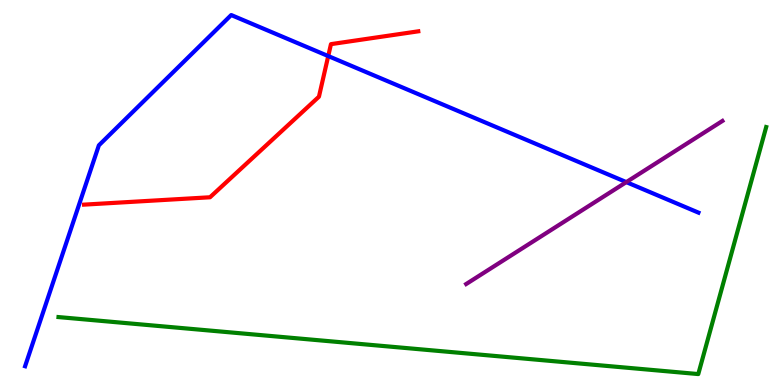[{'lines': ['blue', 'red'], 'intersections': [{'x': 4.24, 'y': 8.54}]}, {'lines': ['green', 'red'], 'intersections': []}, {'lines': ['purple', 'red'], 'intersections': []}, {'lines': ['blue', 'green'], 'intersections': []}, {'lines': ['blue', 'purple'], 'intersections': [{'x': 8.08, 'y': 5.27}]}, {'lines': ['green', 'purple'], 'intersections': []}]